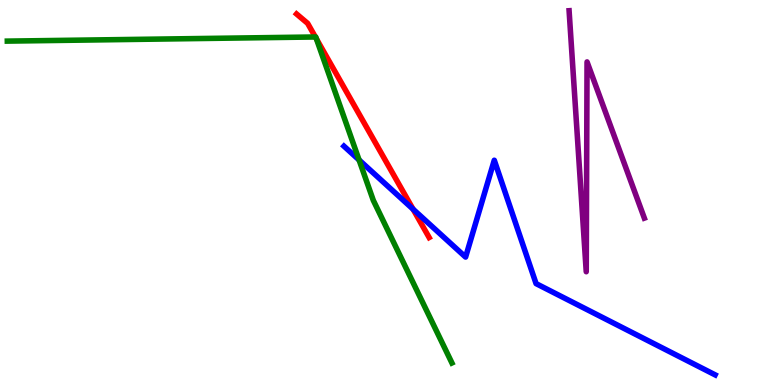[{'lines': ['blue', 'red'], 'intersections': [{'x': 5.33, 'y': 4.57}]}, {'lines': ['green', 'red'], 'intersections': [{'x': 4.07, 'y': 9.04}, {'x': 4.08, 'y': 8.99}]}, {'lines': ['purple', 'red'], 'intersections': []}, {'lines': ['blue', 'green'], 'intersections': [{'x': 4.63, 'y': 5.85}]}, {'lines': ['blue', 'purple'], 'intersections': []}, {'lines': ['green', 'purple'], 'intersections': []}]